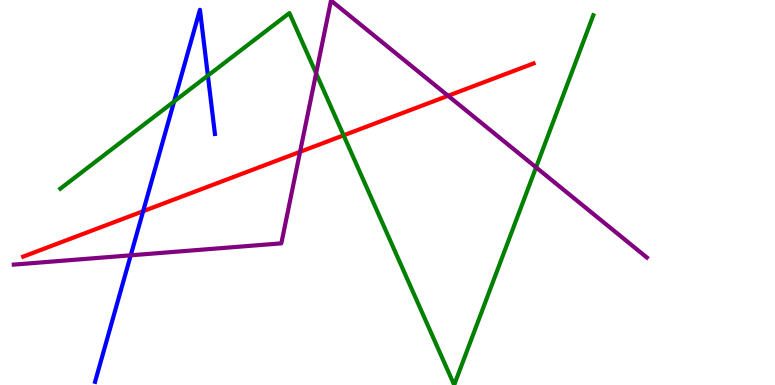[{'lines': ['blue', 'red'], 'intersections': [{'x': 1.85, 'y': 4.51}]}, {'lines': ['green', 'red'], 'intersections': [{'x': 4.43, 'y': 6.48}]}, {'lines': ['purple', 'red'], 'intersections': [{'x': 3.87, 'y': 6.06}, {'x': 5.78, 'y': 7.51}]}, {'lines': ['blue', 'green'], 'intersections': [{'x': 2.25, 'y': 7.36}, {'x': 2.68, 'y': 8.04}]}, {'lines': ['blue', 'purple'], 'intersections': [{'x': 1.69, 'y': 3.37}]}, {'lines': ['green', 'purple'], 'intersections': [{'x': 4.08, 'y': 8.1}, {'x': 6.92, 'y': 5.65}]}]